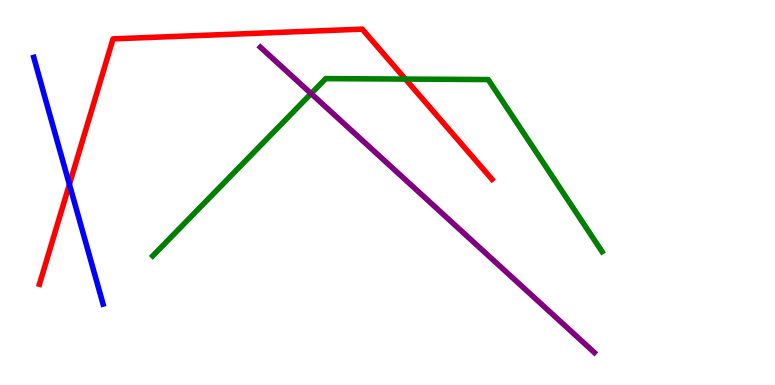[{'lines': ['blue', 'red'], 'intersections': [{'x': 0.896, 'y': 5.21}]}, {'lines': ['green', 'red'], 'intersections': [{'x': 5.23, 'y': 7.95}]}, {'lines': ['purple', 'red'], 'intersections': []}, {'lines': ['blue', 'green'], 'intersections': []}, {'lines': ['blue', 'purple'], 'intersections': []}, {'lines': ['green', 'purple'], 'intersections': [{'x': 4.01, 'y': 7.57}]}]